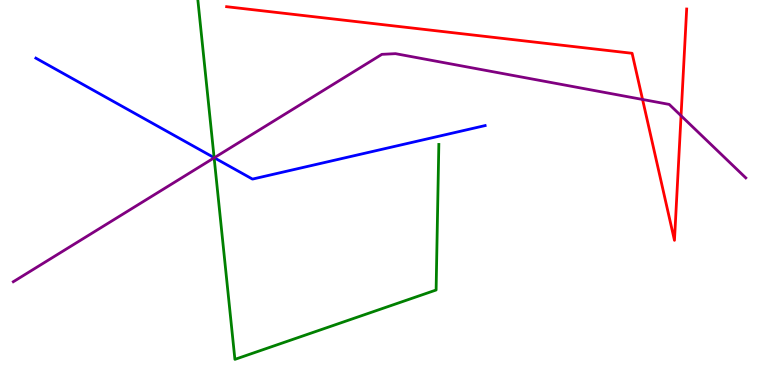[{'lines': ['blue', 'red'], 'intersections': []}, {'lines': ['green', 'red'], 'intersections': []}, {'lines': ['purple', 'red'], 'intersections': [{'x': 8.29, 'y': 7.42}, {'x': 8.79, 'y': 6.99}]}, {'lines': ['blue', 'green'], 'intersections': [{'x': 2.76, 'y': 5.9}]}, {'lines': ['blue', 'purple'], 'intersections': [{'x': 2.76, 'y': 5.9}]}, {'lines': ['green', 'purple'], 'intersections': [{'x': 2.76, 'y': 5.9}]}]